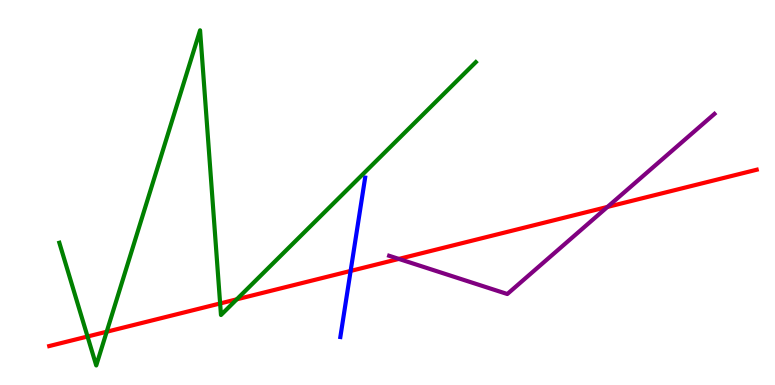[{'lines': ['blue', 'red'], 'intersections': [{'x': 4.52, 'y': 2.96}]}, {'lines': ['green', 'red'], 'intersections': [{'x': 1.13, 'y': 1.26}, {'x': 1.38, 'y': 1.38}, {'x': 2.84, 'y': 2.12}, {'x': 3.06, 'y': 2.23}]}, {'lines': ['purple', 'red'], 'intersections': [{'x': 5.15, 'y': 3.27}, {'x': 7.84, 'y': 4.63}]}, {'lines': ['blue', 'green'], 'intersections': []}, {'lines': ['blue', 'purple'], 'intersections': []}, {'lines': ['green', 'purple'], 'intersections': []}]